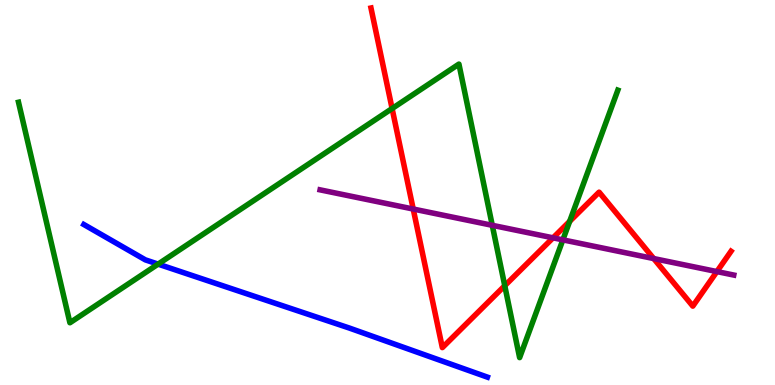[{'lines': ['blue', 'red'], 'intersections': []}, {'lines': ['green', 'red'], 'intersections': [{'x': 5.06, 'y': 7.18}, {'x': 6.51, 'y': 2.58}, {'x': 7.35, 'y': 4.25}]}, {'lines': ['purple', 'red'], 'intersections': [{'x': 5.33, 'y': 4.57}, {'x': 7.14, 'y': 3.82}, {'x': 8.43, 'y': 3.28}, {'x': 9.25, 'y': 2.95}]}, {'lines': ['blue', 'green'], 'intersections': [{'x': 2.04, 'y': 3.14}]}, {'lines': ['blue', 'purple'], 'intersections': []}, {'lines': ['green', 'purple'], 'intersections': [{'x': 6.35, 'y': 4.15}, {'x': 7.26, 'y': 3.77}]}]